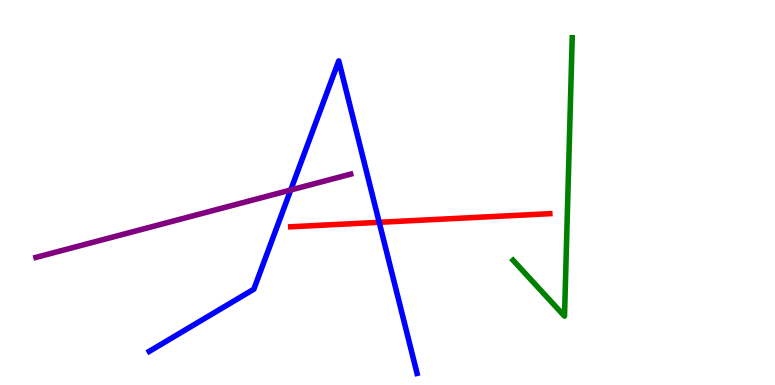[{'lines': ['blue', 'red'], 'intersections': [{'x': 4.89, 'y': 4.23}]}, {'lines': ['green', 'red'], 'intersections': []}, {'lines': ['purple', 'red'], 'intersections': []}, {'lines': ['blue', 'green'], 'intersections': []}, {'lines': ['blue', 'purple'], 'intersections': [{'x': 3.75, 'y': 5.07}]}, {'lines': ['green', 'purple'], 'intersections': []}]